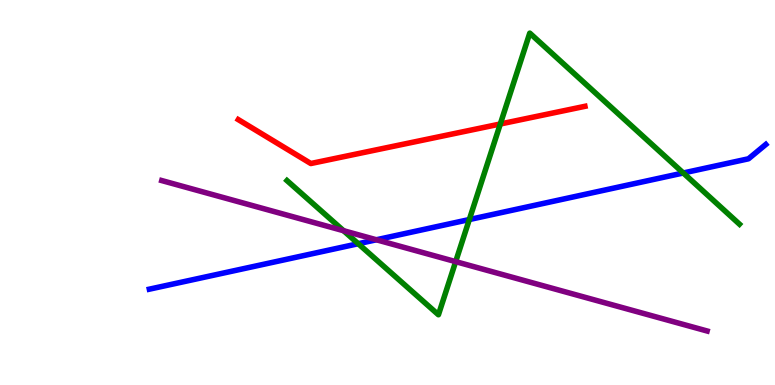[{'lines': ['blue', 'red'], 'intersections': []}, {'lines': ['green', 'red'], 'intersections': [{'x': 6.46, 'y': 6.78}]}, {'lines': ['purple', 'red'], 'intersections': []}, {'lines': ['blue', 'green'], 'intersections': [{'x': 4.62, 'y': 3.67}, {'x': 6.06, 'y': 4.3}, {'x': 8.82, 'y': 5.51}]}, {'lines': ['blue', 'purple'], 'intersections': [{'x': 4.86, 'y': 3.77}]}, {'lines': ['green', 'purple'], 'intersections': [{'x': 4.43, 'y': 4.01}, {'x': 5.88, 'y': 3.2}]}]